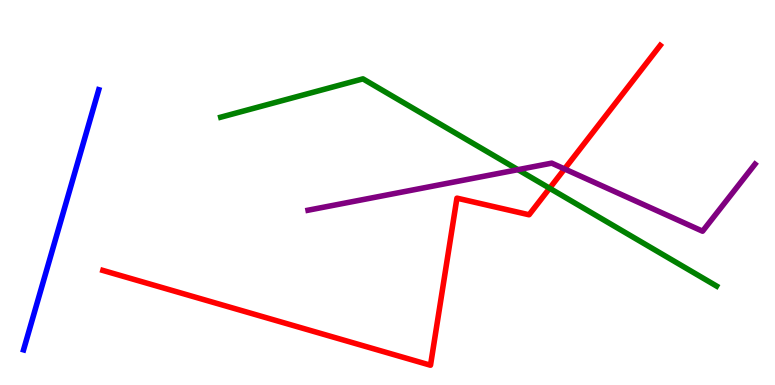[{'lines': ['blue', 'red'], 'intersections': []}, {'lines': ['green', 'red'], 'intersections': [{'x': 7.09, 'y': 5.11}]}, {'lines': ['purple', 'red'], 'intersections': [{'x': 7.28, 'y': 5.61}]}, {'lines': ['blue', 'green'], 'intersections': []}, {'lines': ['blue', 'purple'], 'intersections': []}, {'lines': ['green', 'purple'], 'intersections': [{'x': 6.68, 'y': 5.59}]}]